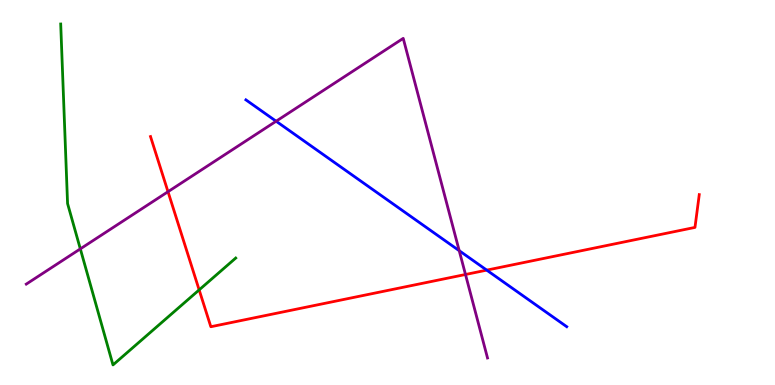[{'lines': ['blue', 'red'], 'intersections': [{'x': 6.28, 'y': 2.98}]}, {'lines': ['green', 'red'], 'intersections': [{'x': 2.57, 'y': 2.47}]}, {'lines': ['purple', 'red'], 'intersections': [{'x': 2.17, 'y': 5.02}, {'x': 6.01, 'y': 2.87}]}, {'lines': ['blue', 'green'], 'intersections': []}, {'lines': ['blue', 'purple'], 'intersections': [{'x': 3.56, 'y': 6.85}, {'x': 5.93, 'y': 3.49}]}, {'lines': ['green', 'purple'], 'intersections': [{'x': 1.04, 'y': 3.54}]}]